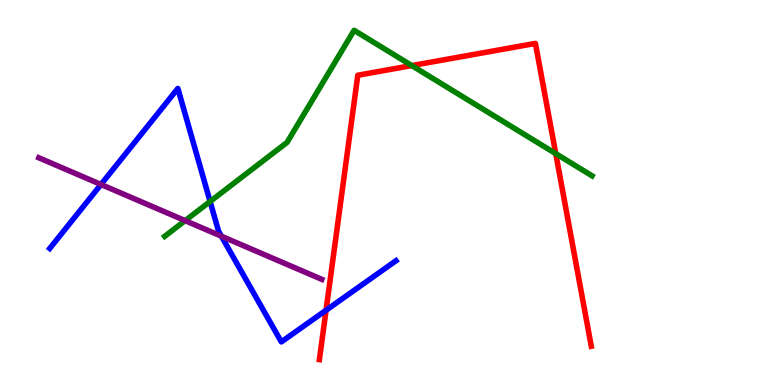[{'lines': ['blue', 'red'], 'intersections': [{'x': 4.21, 'y': 1.94}]}, {'lines': ['green', 'red'], 'intersections': [{'x': 5.31, 'y': 8.3}, {'x': 7.17, 'y': 6.01}]}, {'lines': ['purple', 'red'], 'intersections': []}, {'lines': ['blue', 'green'], 'intersections': [{'x': 2.71, 'y': 4.77}]}, {'lines': ['blue', 'purple'], 'intersections': [{'x': 1.3, 'y': 5.21}, {'x': 2.86, 'y': 3.86}]}, {'lines': ['green', 'purple'], 'intersections': [{'x': 2.39, 'y': 4.27}]}]